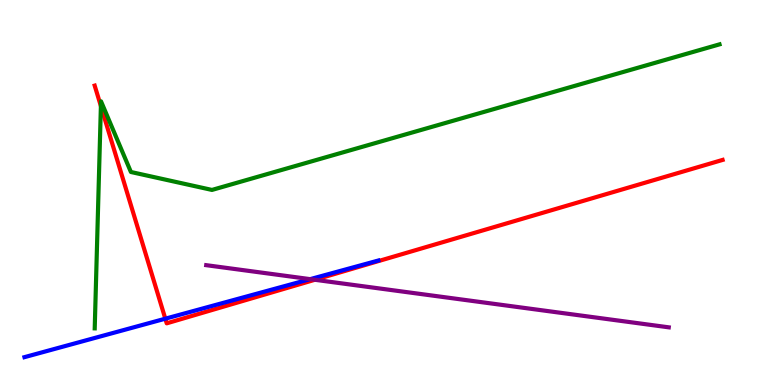[{'lines': ['blue', 'red'], 'intersections': [{'x': 2.13, 'y': 1.72}]}, {'lines': ['green', 'red'], 'intersections': [{'x': 1.3, 'y': 7.24}]}, {'lines': ['purple', 'red'], 'intersections': [{'x': 4.06, 'y': 2.73}]}, {'lines': ['blue', 'green'], 'intersections': []}, {'lines': ['blue', 'purple'], 'intersections': [{'x': 4.0, 'y': 2.75}]}, {'lines': ['green', 'purple'], 'intersections': []}]